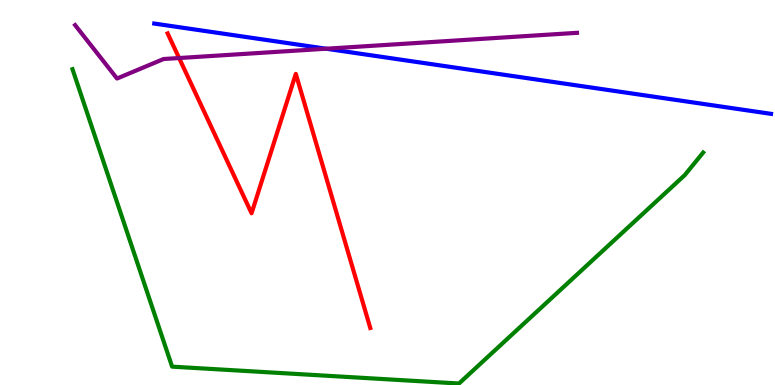[{'lines': ['blue', 'red'], 'intersections': []}, {'lines': ['green', 'red'], 'intersections': []}, {'lines': ['purple', 'red'], 'intersections': [{'x': 2.31, 'y': 8.49}]}, {'lines': ['blue', 'green'], 'intersections': []}, {'lines': ['blue', 'purple'], 'intersections': [{'x': 4.21, 'y': 8.73}]}, {'lines': ['green', 'purple'], 'intersections': []}]